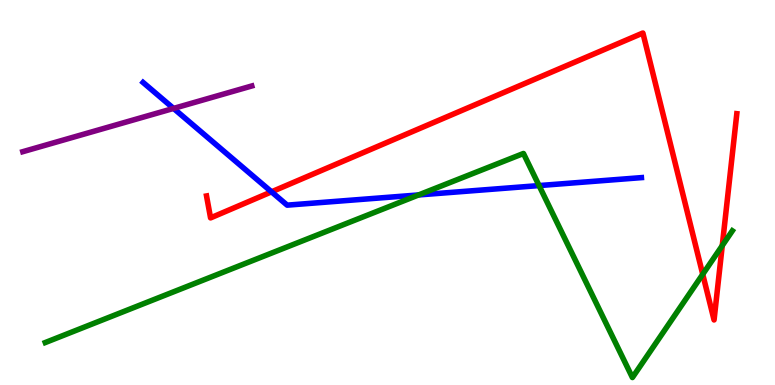[{'lines': ['blue', 'red'], 'intersections': [{'x': 3.5, 'y': 5.02}]}, {'lines': ['green', 'red'], 'intersections': [{'x': 9.07, 'y': 2.88}, {'x': 9.32, 'y': 3.62}]}, {'lines': ['purple', 'red'], 'intersections': []}, {'lines': ['blue', 'green'], 'intersections': [{'x': 5.4, 'y': 4.94}, {'x': 6.96, 'y': 5.18}]}, {'lines': ['blue', 'purple'], 'intersections': [{'x': 2.24, 'y': 7.18}]}, {'lines': ['green', 'purple'], 'intersections': []}]